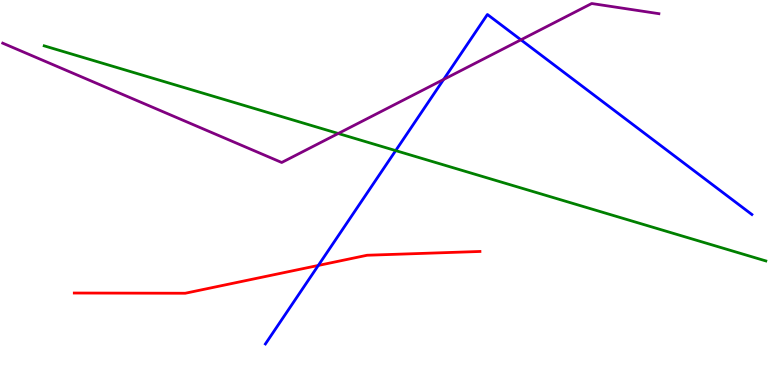[{'lines': ['blue', 'red'], 'intersections': [{'x': 4.11, 'y': 3.11}]}, {'lines': ['green', 'red'], 'intersections': []}, {'lines': ['purple', 'red'], 'intersections': []}, {'lines': ['blue', 'green'], 'intersections': [{'x': 5.11, 'y': 6.09}]}, {'lines': ['blue', 'purple'], 'intersections': [{'x': 5.72, 'y': 7.94}, {'x': 6.72, 'y': 8.97}]}, {'lines': ['green', 'purple'], 'intersections': [{'x': 4.36, 'y': 6.53}]}]